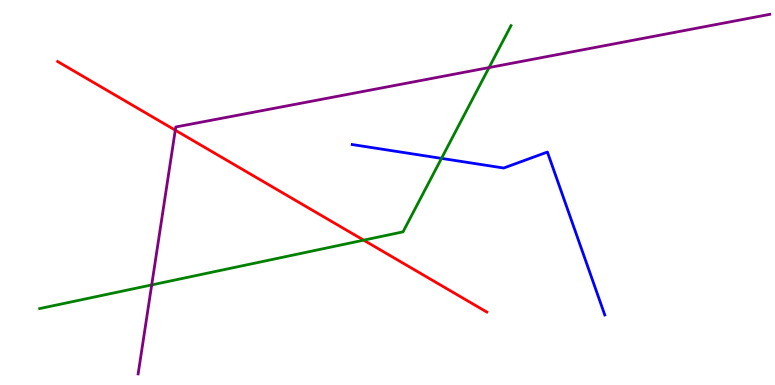[{'lines': ['blue', 'red'], 'intersections': []}, {'lines': ['green', 'red'], 'intersections': [{'x': 4.69, 'y': 3.76}]}, {'lines': ['purple', 'red'], 'intersections': [{'x': 2.26, 'y': 6.62}]}, {'lines': ['blue', 'green'], 'intersections': [{'x': 5.7, 'y': 5.89}]}, {'lines': ['blue', 'purple'], 'intersections': []}, {'lines': ['green', 'purple'], 'intersections': [{'x': 1.96, 'y': 2.6}, {'x': 6.31, 'y': 8.24}]}]